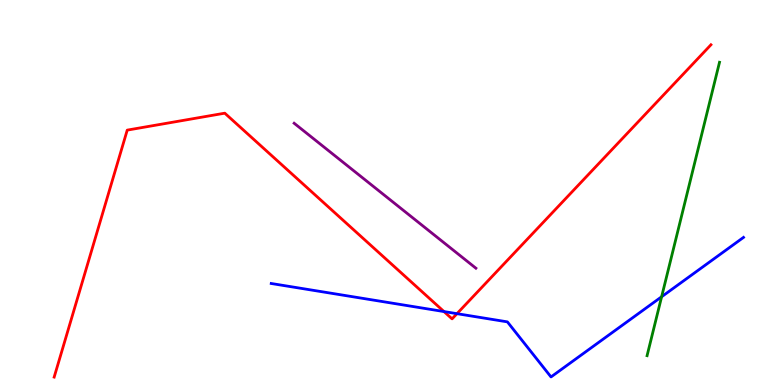[{'lines': ['blue', 'red'], 'intersections': [{'x': 5.73, 'y': 1.91}, {'x': 5.9, 'y': 1.85}]}, {'lines': ['green', 'red'], 'intersections': []}, {'lines': ['purple', 'red'], 'intersections': []}, {'lines': ['blue', 'green'], 'intersections': [{'x': 8.54, 'y': 2.29}]}, {'lines': ['blue', 'purple'], 'intersections': []}, {'lines': ['green', 'purple'], 'intersections': []}]